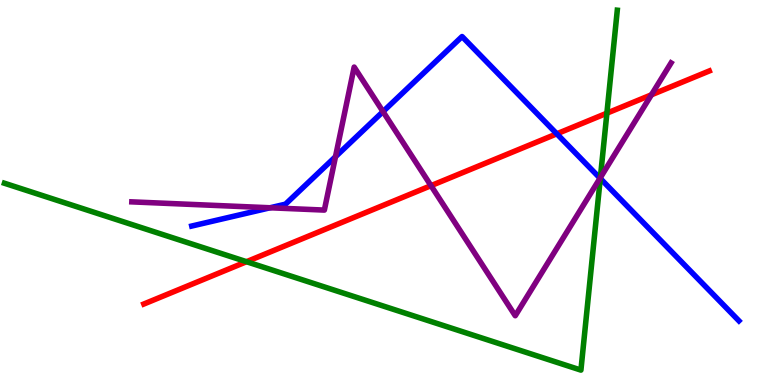[{'lines': ['blue', 'red'], 'intersections': [{'x': 7.18, 'y': 6.52}]}, {'lines': ['green', 'red'], 'intersections': [{'x': 3.18, 'y': 3.2}, {'x': 7.83, 'y': 7.06}]}, {'lines': ['purple', 'red'], 'intersections': [{'x': 5.56, 'y': 5.18}, {'x': 8.41, 'y': 7.54}]}, {'lines': ['blue', 'green'], 'intersections': [{'x': 7.75, 'y': 5.36}]}, {'lines': ['blue', 'purple'], 'intersections': [{'x': 3.48, 'y': 4.6}, {'x': 4.33, 'y': 5.93}, {'x': 4.94, 'y': 7.1}, {'x': 7.74, 'y': 5.37}]}, {'lines': ['green', 'purple'], 'intersections': [{'x': 7.75, 'y': 5.39}]}]